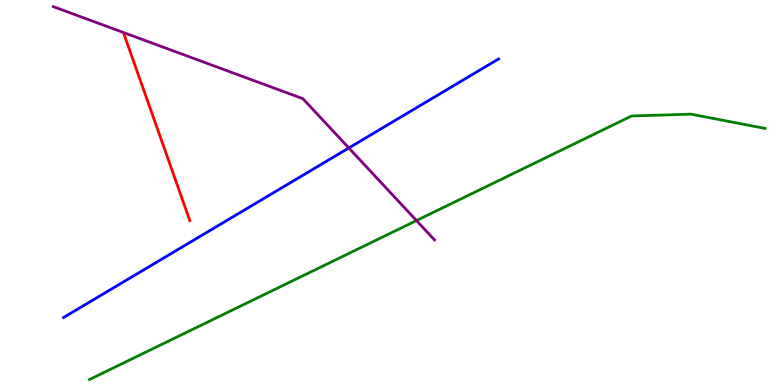[{'lines': ['blue', 'red'], 'intersections': []}, {'lines': ['green', 'red'], 'intersections': []}, {'lines': ['purple', 'red'], 'intersections': []}, {'lines': ['blue', 'green'], 'intersections': []}, {'lines': ['blue', 'purple'], 'intersections': [{'x': 4.5, 'y': 6.16}]}, {'lines': ['green', 'purple'], 'intersections': [{'x': 5.37, 'y': 4.27}]}]